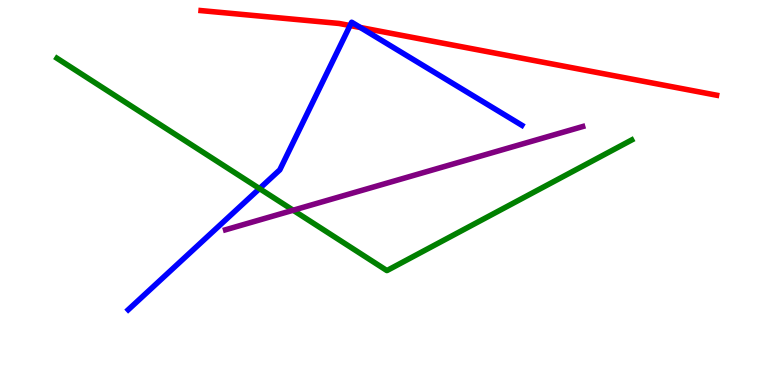[{'lines': ['blue', 'red'], 'intersections': [{'x': 4.52, 'y': 9.34}, {'x': 4.65, 'y': 9.29}]}, {'lines': ['green', 'red'], 'intersections': []}, {'lines': ['purple', 'red'], 'intersections': []}, {'lines': ['blue', 'green'], 'intersections': [{'x': 3.35, 'y': 5.1}]}, {'lines': ['blue', 'purple'], 'intersections': []}, {'lines': ['green', 'purple'], 'intersections': [{'x': 3.78, 'y': 4.54}]}]